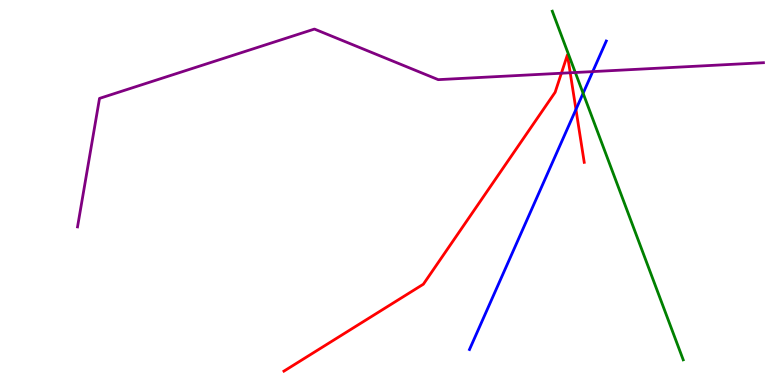[{'lines': ['blue', 'red'], 'intersections': [{'x': 7.43, 'y': 7.16}]}, {'lines': ['green', 'red'], 'intersections': []}, {'lines': ['purple', 'red'], 'intersections': [{'x': 7.24, 'y': 8.1}, {'x': 7.36, 'y': 8.11}]}, {'lines': ['blue', 'green'], 'intersections': [{'x': 7.52, 'y': 7.58}]}, {'lines': ['blue', 'purple'], 'intersections': [{'x': 7.65, 'y': 8.14}]}, {'lines': ['green', 'purple'], 'intersections': [{'x': 7.42, 'y': 8.12}]}]